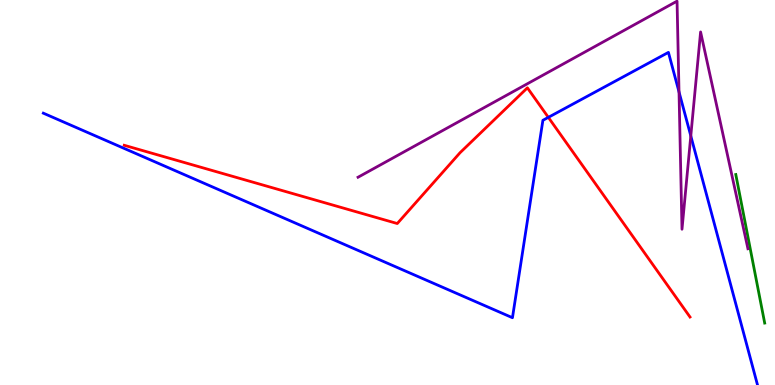[{'lines': ['blue', 'red'], 'intersections': [{'x': 7.08, 'y': 6.95}]}, {'lines': ['green', 'red'], 'intersections': []}, {'lines': ['purple', 'red'], 'intersections': []}, {'lines': ['blue', 'green'], 'intersections': []}, {'lines': ['blue', 'purple'], 'intersections': [{'x': 8.76, 'y': 7.61}, {'x': 8.91, 'y': 6.47}]}, {'lines': ['green', 'purple'], 'intersections': []}]